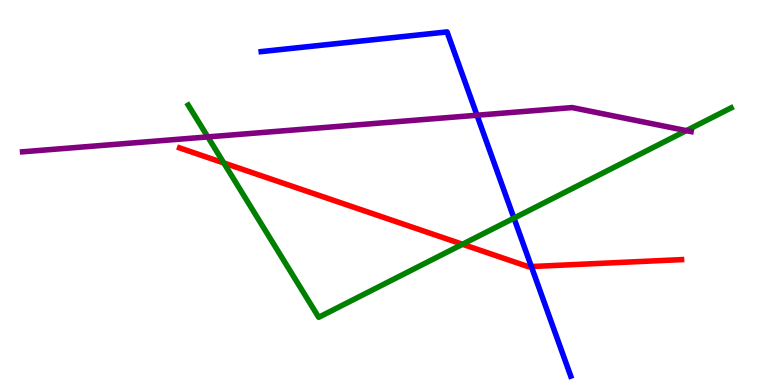[{'lines': ['blue', 'red'], 'intersections': [{'x': 6.86, 'y': 3.08}]}, {'lines': ['green', 'red'], 'intersections': [{'x': 2.89, 'y': 5.77}, {'x': 5.97, 'y': 3.66}]}, {'lines': ['purple', 'red'], 'intersections': []}, {'lines': ['blue', 'green'], 'intersections': [{'x': 6.63, 'y': 4.33}]}, {'lines': ['blue', 'purple'], 'intersections': [{'x': 6.15, 'y': 7.01}]}, {'lines': ['green', 'purple'], 'intersections': [{'x': 2.68, 'y': 6.44}, {'x': 8.86, 'y': 6.61}]}]